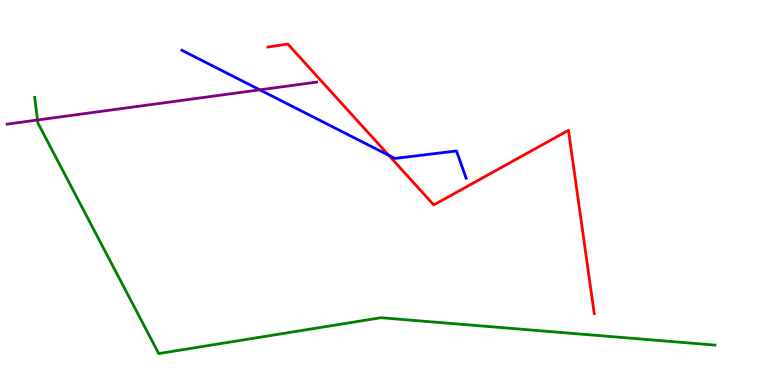[{'lines': ['blue', 'red'], 'intersections': [{'x': 5.02, 'y': 5.97}]}, {'lines': ['green', 'red'], 'intersections': []}, {'lines': ['purple', 'red'], 'intersections': []}, {'lines': ['blue', 'green'], 'intersections': []}, {'lines': ['blue', 'purple'], 'intersections': [{'x': 3.35, 'y': 7.67}]}, {'lines': ['green', 'purple'], 'intersections': [{'x': 0.484, 'y': 6.88}]}]